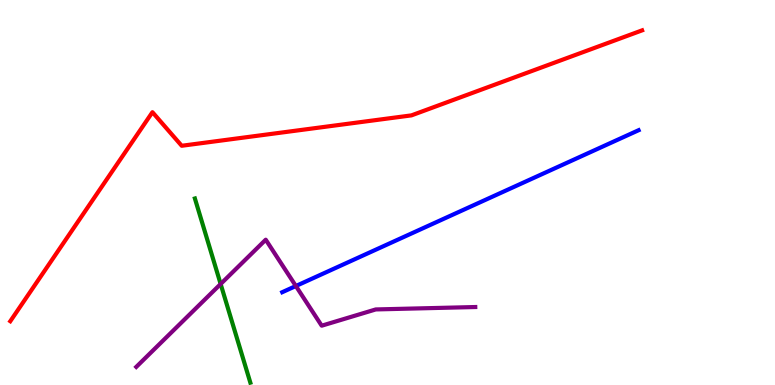[{'lines': ['blue', 'red'], 'intersections': []}, {'lines': ['green', 'red'], 'intersections': []}, {'lines': ['purple', 'red'], 'intersections': []}, {'lines': ['blue', 'green'], 'intersections': []}, {'lines': ['blue', 'purple'], 'intersections': [{'x': 3.82, 'y': 2.57}]}, {'lines': ['green', 'purple'], 'intersections': [{'x': 2.85, 'y': 2.62}]}]